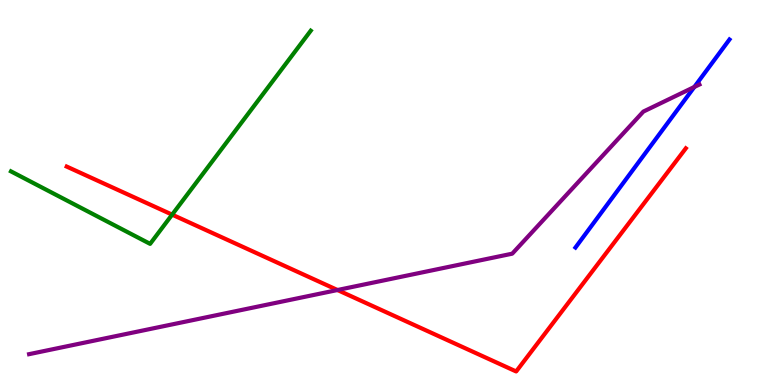[{'lines': ['blue', 'red'], 'intersections': []}, {'lines': ['green', 'red'], 'intersections': [{'x': 2.22, 'y': 4.42}]}, {'lines': ['purple', 'red'], 'intersections': [{'x': 4.35, 'y': 2.47}]}, {'lines': ['blue', 'green'], 'intersections': []}, {'lines': ['blue', 'purple'], 'intersections': [{'x': 8.96, 'y': 7.74}]}, {'lines': ['green', 'purple'], 'intersections': []}]